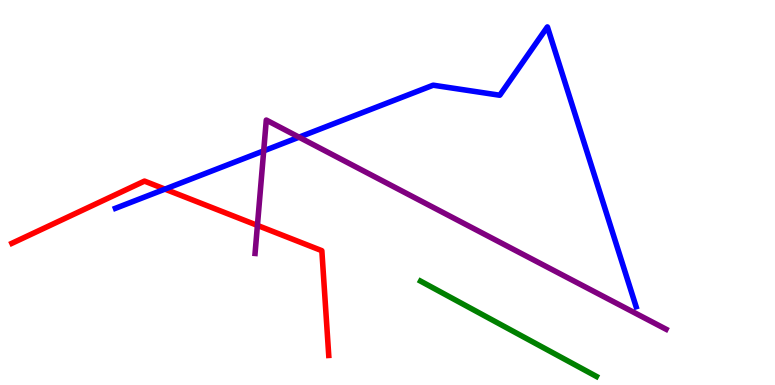[{'lines': ['blue', 'red'], 'intersections': [{'x': 2.13, 'y': 5.09}]}, {'lines': ['green', 'red'], 'intersections': []}, {'lines': ['purple', 'red'], 'intersections': [{'x': 3.32, 'y': 4.15}]}, {'lines': ['blue', 'green'], 'intersections': []}, {'lines': ['blue', 'purple'], 'intersections': [{'x': 3.4, 'y': 6.08}, {'x': 3.86, 'y': 6.44}]}, {'lines': ['green', 'purple'], 'intersections': []}]